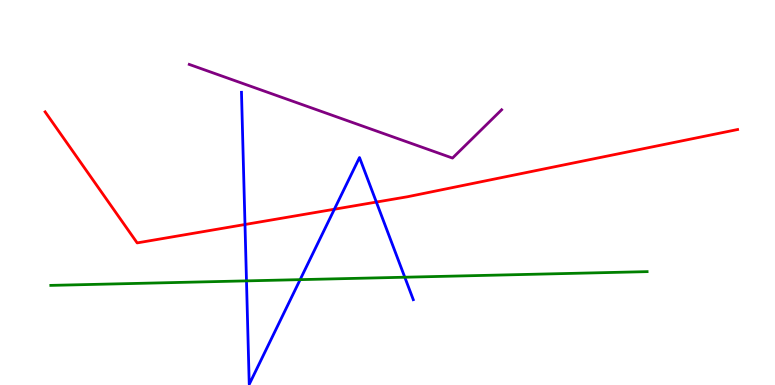[{'lines': ['blue', 'red'], 'intersections': [{'x': 3.16, 'y': 4.17}, {'x': 4.31, 'y': 4.57}, {'x': 4.86, 'y': 4.75}]}, {'lines': ['green', 'red'], 'intersections': []}, {'lines': ['purple', 'red'], 'intersections': []}, {'lines': ['blue', 'green'], 'intersections': [{'x': 3.18, 'y': 2.7}, {'x': 3.87, 'y': 2.74}, {'x': 5.22, 'y': 2.8}]}, {'lines': ['blue', 'purple'], 'intersections': []}, {'lines': ['green', 'purple'], 'intersections': []}]